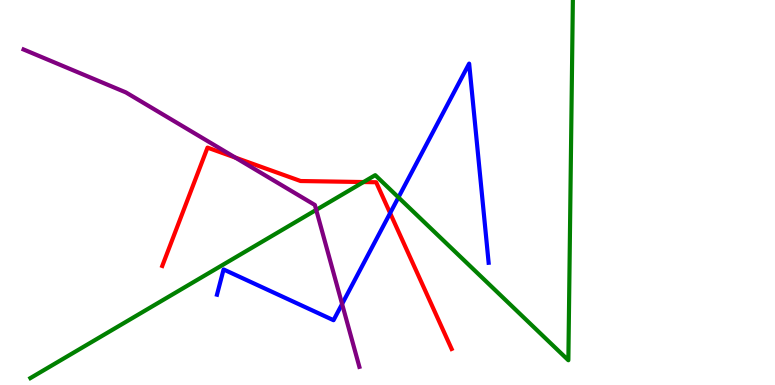[{'lines': ['blue', 'red'], 'intersections': [{'x': 5.03, 'y': 4.46}]}, {'lines': ['green', 'red'], 'intersections': [{'x': 4.69, 'y': 5.27}]}, {'lines': ['purple', 'red'], 'intersections': [{'x': 3.04, 'y': 5.91}]}, {'lines': ['blue', 'green'], 'intersections': [{'x': 5.14, 'y': 4.87}]}, {'lines': ['blue', 'purple'], 'intersections': [{'x': 4.41, 'y': 2.1}]}, {'lines': ['green', 'purple'], 'intersections': [{'x': 4.08, 'y': 4.55}]}]